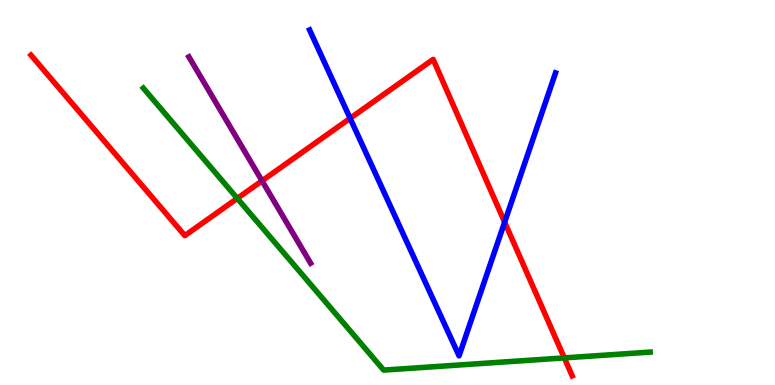[{'lines': ['blue', 'red'], 'intersections': [{'x': 4.52, 'y': 6.93}, {'x': 6.51, 'y': 4.23}]}, {'lines': ['green', 'red'], 'intersections': [{'x': 3.06, 'y': 4.85}, {'x': 7.28, 'y': 0.704}]}, {'lines': ['purple', 'red'], 'intersections': [{'x': 3.38, 'y': 5.3}]}, {'lines': ['blue', 'green'], 'intersections': []}, {'lines': ['blue', 'purple'], 'intersections': []}, {'lines': ['green', 'purple'], 'intersections': []}]